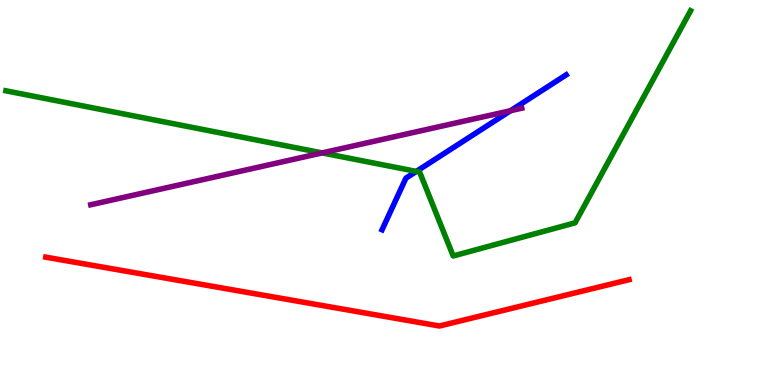[{'lines': ['blue', 'red'], 'intersections': []}, {'lines': ['green', 'red'], 'intersections': []}, {'lines': ['purple', 'red'], 'intersections': []}, {'lines': ['blue', 'green'], 'intersections': [{'x': 5.37, 'y': 5.55}]}, {'lines': ['blue', 'purple'], 'intersections': [{'x': 6.59, 'y': 7.12}]}, {'lines': ['green', 'purple'], 'intersections': [{'x': 4.16, 'y': 6.03}]}]